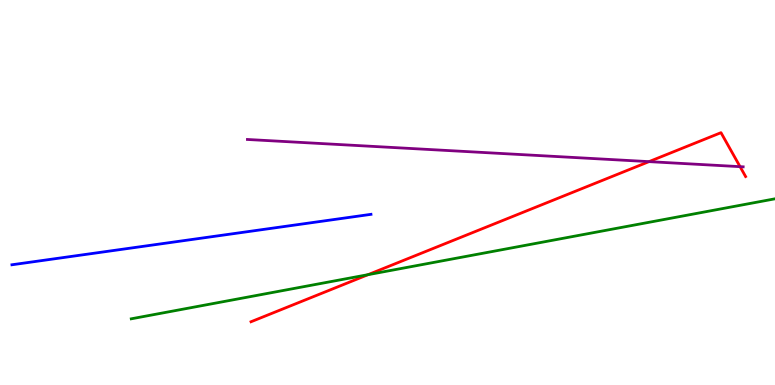[{'lines': ['blue', 'red'], 'intersections': []}, {'lines': ['green', 'red'], 'intersections': [{'x': 4.75, 'y': 2.87}]}, {'lines': ['purple', 'red'], 'intersections': [{'x': 8.37, 'y': 5.8}, {'x': 9.55, 'y': 5.67}]}, {'lines': ['blue', 'green'], 'intersections': []}, {'lines': ['blue', 'purple'], 'intersections': []}, {'lines': ['green', 'purple'], 'intersections': []}]